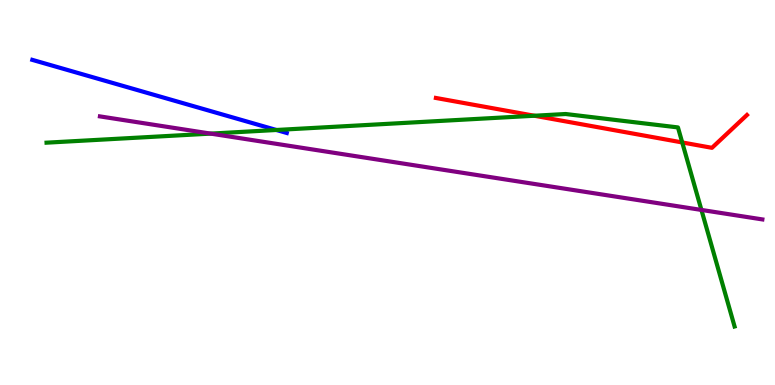[{'lines': ['blue', 'red'], 'intersections': []}, {'lines': ['green', 'red'], 'intersections': [{'x': 6.89, 'y': 6.99}, {'x': 8.8, 'y': 6.3}]}, {'lines': ['purple', 'red'], 'intersections': []}, {'lines': ['blue', 'green'], 'intersections': [{'x': 3.57, 'y': 6.62}]}, {'lines': ['blue', 'purple'], 'intersections': []}, {'lines': ['green', 'purple'], 'intersections': [{'x': 2.72, 'y': 6.53}, {'x': 9.05, 'y': 4.55}]}]